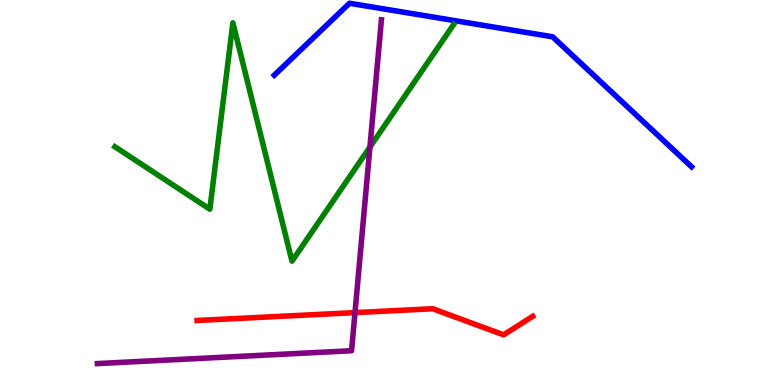[{'lines': ['blue', 'red'], 'intersections': []}, {'lines': ['green', 'red'], 'intersections': []}, {'lines': ['purple', 'red'], 'intersections': [{'x': 4.58, 'y': 1.88}]}, {'lines': ['blue', 'green'], 'intersections': []}, {'lines': ['blue', 'purple'], 'intersections': []}, {'lines': ['green', 'purple'], 'intersections': [{'x': 4.77, 'y': 6.18}]}]